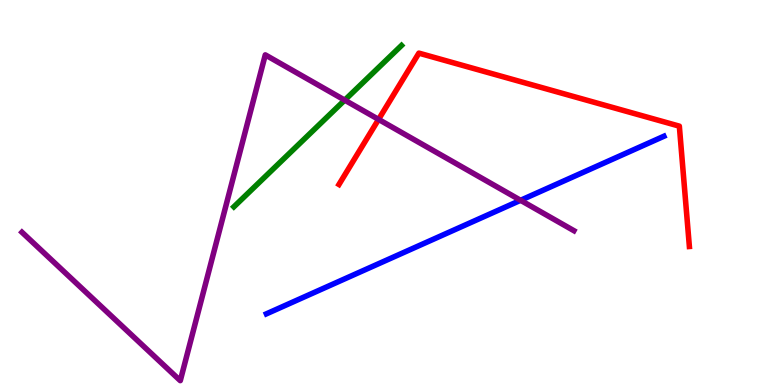[{'lines': ['blue', 'red'], 'intersections': []}, {'lines': ['green', 'red'], 'intersections': []}, {'lines': ['purple', 'red'], 'intersections': [{'x': 4.88, 'y': 6.9}]}, {'lines': ['blue', 'green'], 'intersections': []}, {'lines': ['blue', 'purple'], 'intersections': [{'x': 6.72, 'y': 4.8}]}, {'lines': ['green', 'purple'], 'intersections': [{'x': 4.45, 'y': 7.4}]}]